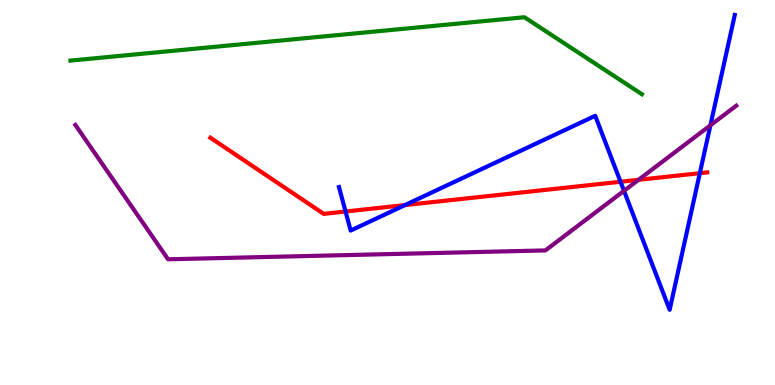[{'lines': ['blue', 'red'], 'intersections': [{'x': 4.46, 'y': 4.51}, {'x': 5.23, 'y': 4.67}, {'x': 8.01, 'y': 5.28}, {'x': 9.03, 'y': 5.5}]}, {'lines': ['green', 'red'], 'intersections': []}, {'lines': ['purple', 'red'], 'intersections': [{'x': 8.24, 'y': 5.33}]}, {'lines': ['blue', 'green'], 'intersections': []}, {'lines': ['blue', 'purple'], 'intersections': [{'x': 8.05, 'y': 5.04}, {'x': 9.17, 'y': 6.75}]}, {'lines': ['green', 'purple'], 'intersections': []}]